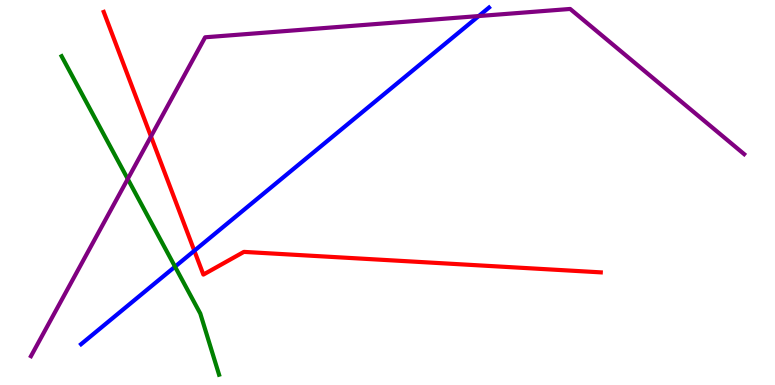[{'lines': ['blue', 'red'], 'intersections': [{'x': 2.51, 'y': 3.49}]}, {'lines': ['green', 'red'], 'intersections': []}, {'lines': ['purple', 'red'], 'intersections': [{'x': 1.95, 'y': 6.46}]}, {'lines': ['blue', 'green'], 'intersections': [{'x': 2.26, 'y': 3.07}]}, {'lines': ['blue', 'purple'], 'intersections': [{'x': 6.18, 'y': 9.58}]}, {'lines': ['green', 'purple'], 'intersections': [{'x': 1.65, 'y': 5.35}]}]